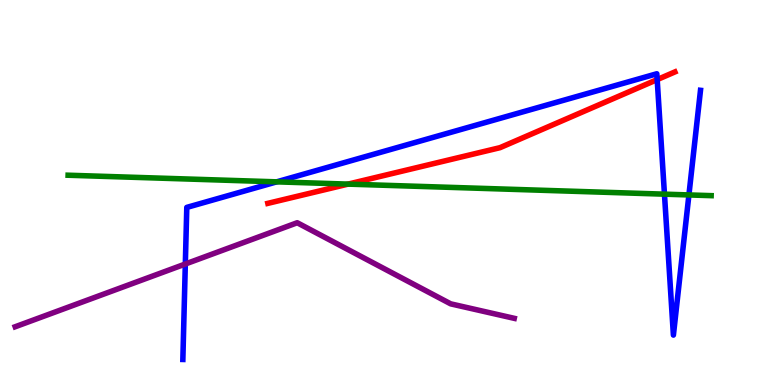[{'lines': ['blue', 'red'], 'intersections': [{'x': 8.48, 'y': 7.93}]}, {'lines': ['green', 'red'], 'intersections': [{'x': 4.49, 'y': 5.22}]}, {'lines': ['purple', 'red'], 'intersections': []}, {'lines': ['blue', 'green'], 'intersections': [{'x': 3.57, 'y': 5.28}, {'x': 8.57, 'y': 4.96}, {'x': 8.89, 'y': 4.94}]}, {'lines': ['blue', 'purple'], 'intersections': [{'x': 2.39, 'y': 3.14}]}, {'lines': ['green', 'purple'], 'intersections': []}]